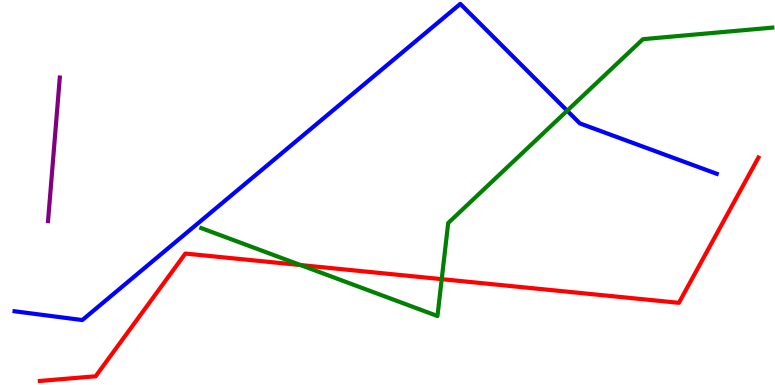[{'lines': ['blue', 'red'], 'intersections': []}, {'lines': ['green', 'red'], 'intersections': [{'x': 3.88, 'y': 3.12}, {'x': 5.7, 'y': 2.75}]}, {'lines': ['purple', 'red'], 'intersections': []}, {'lines': ['blue', 'green'], 'intersections': [{'x': 7.32, 'y': 7.12}]}, {'lines': ['blue', 'purple'], 'intersections': []}, {'lines': ['green', 'purple'], 'intersections': []}]